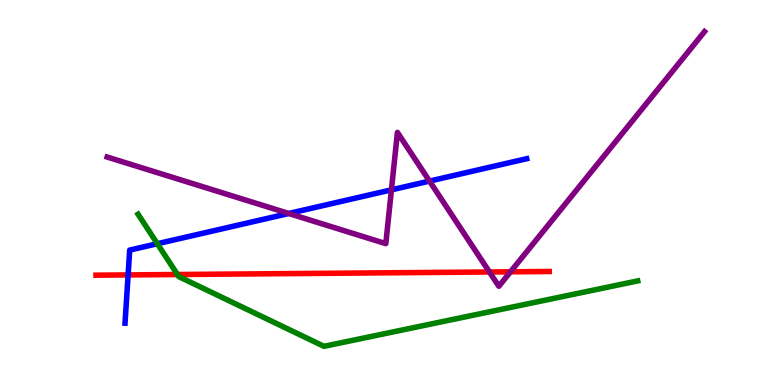[{'lines': ['blue', 'red'], 'intersections': [{'x': 1.65, 'y': 2.86}]}, {'lines': ['green', 'red'], 'intersections': [{'x': 2.29, 'y': 2.87}]}, {'lines': ['purple', 'red'], 'intersections': [{'x': 6.32, 'y': 2.94}, {'x': 6.59, 'y': 2.94}]}, {'lines': ['blue', 'green'], 'intersections': [{'x': 2.03, 'y': 3.67}]}, {'lines': ['blue', 'purple'], 'intersections': [{'x': 3.73, 'y': 4.46}, {'x': 5.05, 'y': 5.07}, {'x': 5.54, 'y': 5.3}]}, {'lines': ['green', 'purple'], 'intersections': []}]